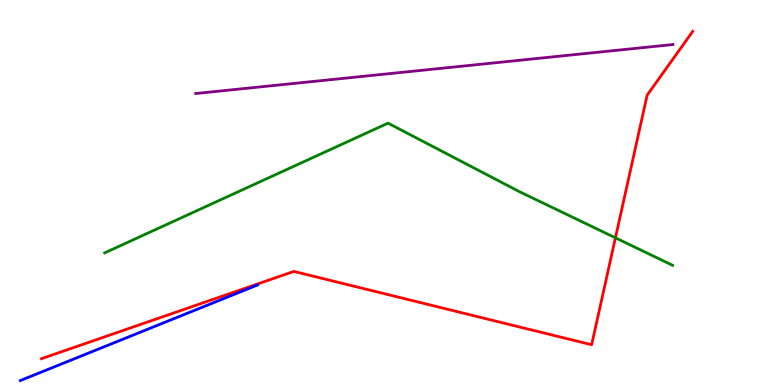[{'lines': ['blue', 'red'], 'intersections': []}, {'lines': ['green', 'red'], 'intersections': [{'x': 7.94, 'y': 3.82}]}, {'lines': ['purple', 'red'], 'intersections': []}, {'lines': ['blue', 'green'], 'intersections': []}, {'lines': ['blue', 'purple'], 'intersections': []}, {'lines': ['green', 'purple'], 'intersections': []}]